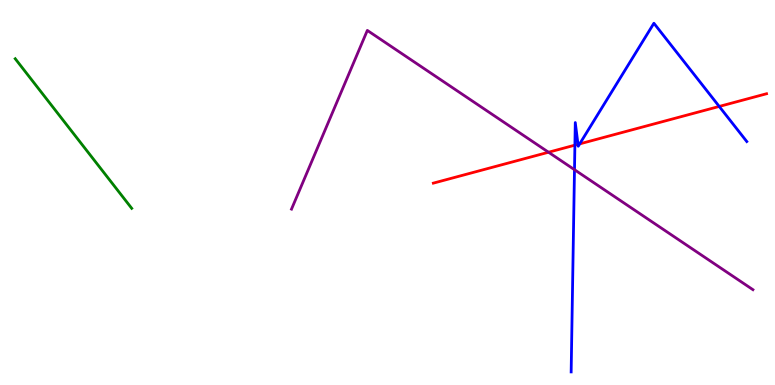[{'lines': ['blue', 'red'], 'intersections': [{'x': 7.42, 'y': 6.23}, {'x': 7.46, 'y': 6.25}, {'x': 7.48, 'y': 6.26}, {'x': 9.28, 'y': 7.24}]}, {'lines': ['green', 'red'], 'intersections': []}, {'lines': ['purple', 'red'], 'intersections': [{'x': 7.08, 'y': 6.05}]}, {'lines': ['blue', 'green'], 'intersections': []}, {'lines': ['blue', 'purple'], 'intersections': [{'x': 7.41, 'y': 5.59}]}, {'lines': ['green', 'purple'], 'intersections': []}]